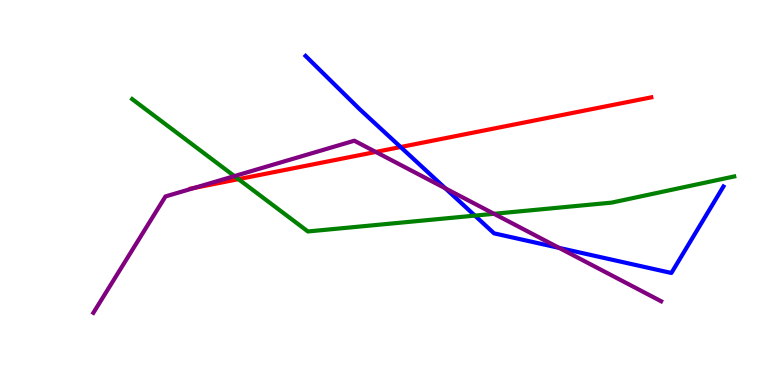[{'lines': ['blue', 'red'], 'intersections': [{'x': 5.17, 'y': 6.18}]}, {'lines': ['green', 'red'], 'intersections': [{'x': 3.08, 'y': 5.35}]}, {'lines': ['purple', 'red'], 'intersections': [{'x': 2.51, 'y': 5.12}, {'x': 4.85, 'y': 6.05}]}, {'lines': ['blue', 'green'], 'intersections': [{'x': 6.13, 'y': 4.4}]}, {'lines': ['blue', 'purple'], 'intersections': [{'x': 5.75, 'y': 5.11}, {'x': 7.22, 'y': 3.56}]}, {'lines': ['green', 'purple'], 'intersections': [{'x': 3.02, 'y': 5.43}, {'x': 6.37, 'y': 4.45}]}]